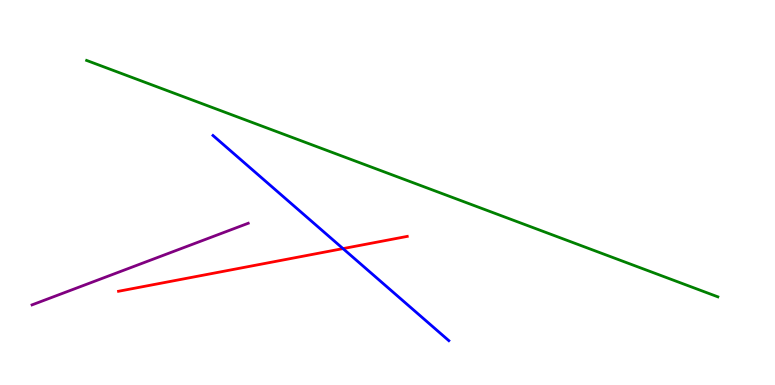[{'lines': ['blue', 'red'], 'intersections': [{'x': 4.43, 'y': 3.54}]}, {'lines': ['green', 'red'], 'intersections': []}, {'lines': ['purple', 'red'], 'intersections': []}, {'lines': ['blue', 'green'], 'intersections': []}, {'lines': ['blue', 'purple'], 'intersections': []}, {'lines': ['green', 'purple'], 'intersections': []}]